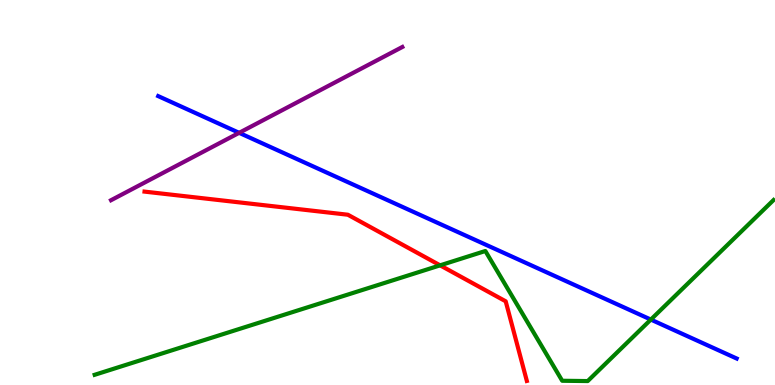[{'lines': ['blue', 'red'], 'intersections': []}, {'lines': ['green', 'red'], 'intersections': [{'x': 5.68, 'y': 3.11}]}, {'lines': ['purple', 'red'], 'intersections': []}, {'lines': ['blue', 'green'], 'intersections': [{'x': 8.4, 'y': 1.7}]}, {'lines': ['blue', 'purple'], 'intersections': [{'x': 3.09, 'y': 6.55}]}, {'lines': ['green', 'purple'], 'intersections': []}]